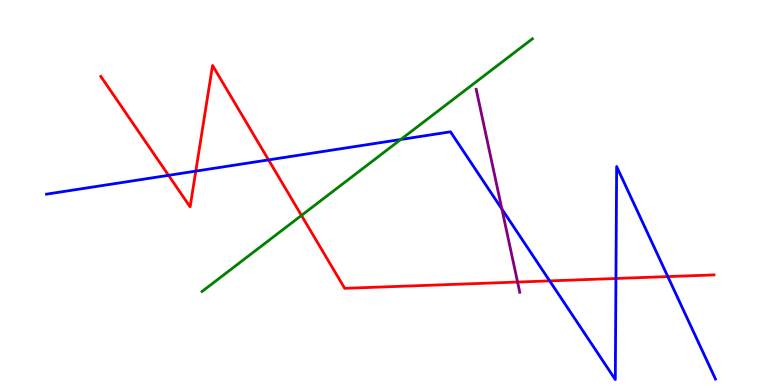[{'lines': ['blue', 'red'], 'intersections': [{'x': 2.17, 'y': 5.45}, {'x': 2.53, 'y': 5.56}, {'x': 3.47, 'y': 5.85}, {'x': 7.09, 'y': 2.7}, {'x': 7.95, 'y': 2.77}, {'x': 8.62, 'y': 2.82}]}, {'lines': ['green', 'red'], 'intersections': [{'x': 3.89, 'y': 4.4}]}, {'lines': ['purple', 'red'], 'intersections': [{'x': 6.68, 'y': 2.67}]}, {'lines': ['blue', 'green'], 'intersections': [{'x': 5.17, 'y': 6.38}]}, {'lines': ['blue', 'purple'], 'intersections': [{'x': 6.48, 'y': 4.57}]}, {'lines': ['green', 'purple'], 'intersections': []}]